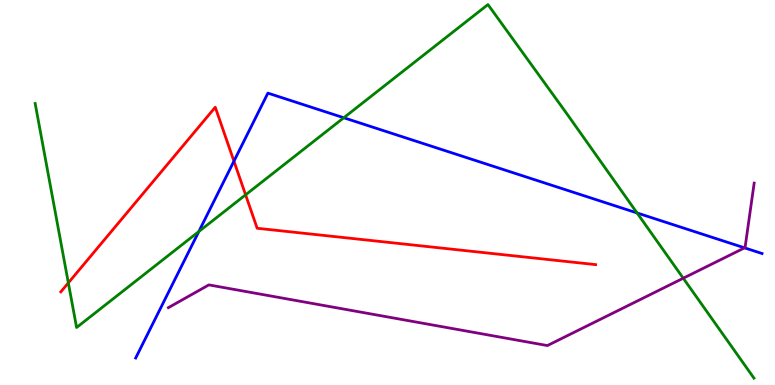[{'lines': ['blue', 'red'], 'intersections': [{'x': 3.02, 'y': 5.81}]}, {'lines': ['green', 'red'], 'intersections': [{'x': 0.882, 'y': 2.65}, {'x': 3.17, 'y': 4.94}]}, {'lines': ['purple', 'red'], 'intersections': []}, {'lines': ['blue', 'green'], 'intersections': [{'x': 2.57, 'y': 3.99}, {'x': 4.44, 'y': 6.94}, {'x': 8.22, 'y': 4.47}]}, {'lines': ['blue', 'purple'], 'intersections': [{'x': 9.61, 'y': 3.56}]}, {'lines': ['green', 'purple'], 'intersections': [{'x': 8.82, 'y': 2.77}]}]